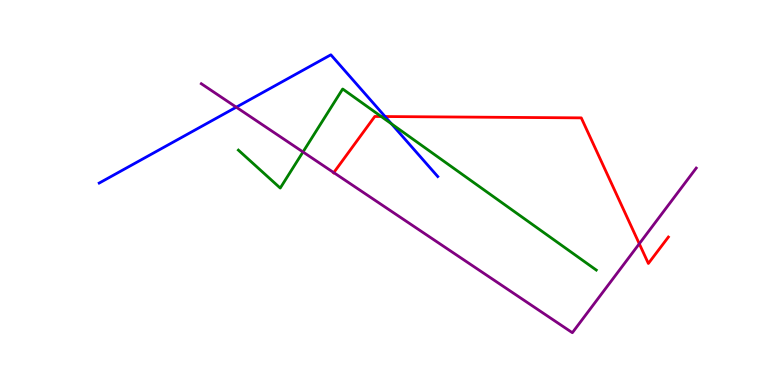[{'lines': ['blue', 'red'], 'intersections': [{'x': 4.97, 'y': 6.97}]}, {'lines': ['green', 'red'], 'intersections': [{'x': 4.92, 'y': 6.97}]}, {'lines': ['purple', 'red'], 'intersections': [{'x': 4.31, 'y': 5.52}, {'x': 8.25, 'y': 3.67}]}, {'lines': ['blue', 'green'], 'intersections': [{'x': 5.05, 'y': 6.78}]}, {'lines': ['blue', 'purple'], 'intersections': [{'x': 3.05, 'y': 7.22}]}, {'lines': ['green', 'purple'], 'intersections': [{'x': 3.91, 'y': 6.05}]}]